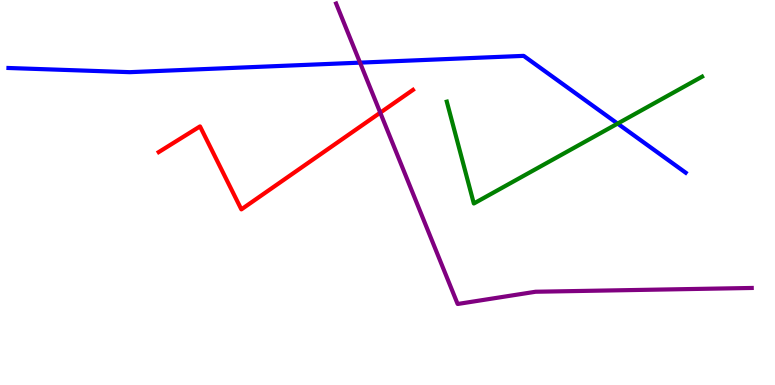[{'lines': ['blue', 'red'], 'intersections': []}, {'lines': ['green', 'red'], 'intersections': []}, {'lines': ['purple', 'red'], 'intersections': [{'x': 4.91, 'y': 7.07}]}, {'lines': ['blue', 'green'], 'intersections': [{'x': 7.97, 'y': 6.79}]}, {'lines': ['blue', 'purple'], 'intersections': [{'x': 4.65, 'y': 8.37}]}, {'lines': ['green', 'purple'], 'intersections': []}]